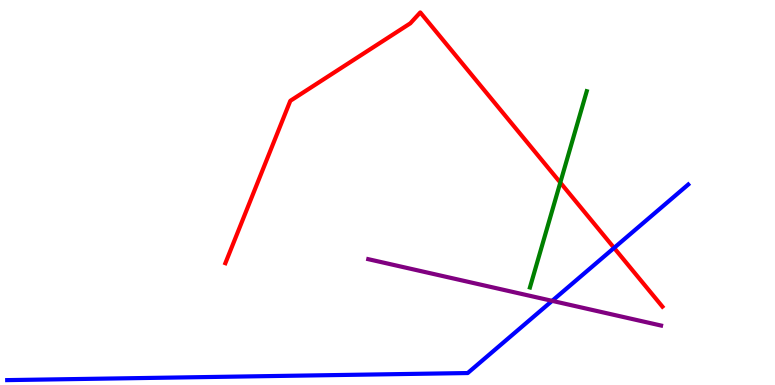[{'lines': ['blue', 'red'], 'intersections': [{'x': 7.92, 'y': 3.56}]}, {'lines': ['green', 'red'], 'intersections': [{'x': 7.23, 'y': 5.26}]}, {'lines': ['purple', 'red'], 'intersections': []}, {'lines': ['blue', 'green'], 'intersections': []}, {'lines': ['blue', 'purple'], 'intersections': [{'x': 7.12, 'y': 2.19}]}, {'lines': ['green', 'purple'], 'intersections': []}]